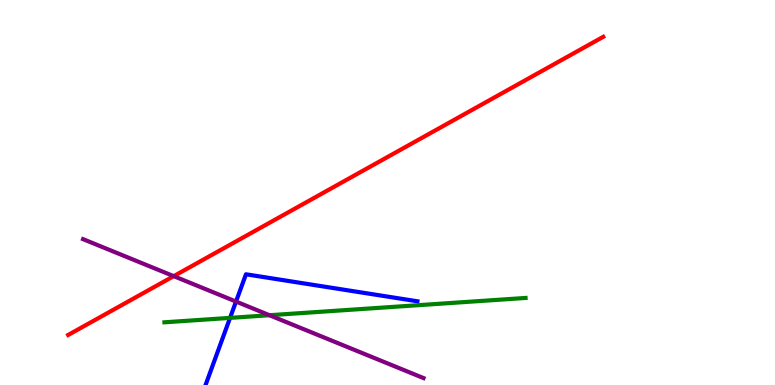[{'lines': ['blue', 'red'], 'intersections': []}, {'lines': ['green', 'red'], 'intersections': []}, {'lines': ['purple', 'red'], 'intersections': [{'x': 2.24, 'y': 2.83}]}, {'lines': ['blue', 'green'], 'intersections': [{'x': 2.97, 'y': 1.74}]}, {'lines': ['blue', 'purple'], 'intersections': [{'x': 3.05, 'y': 2.17}]}, {'lines': ['green', 'purple'], 'intersections': [{'x': 3.48, 'y': 1.81}]}]